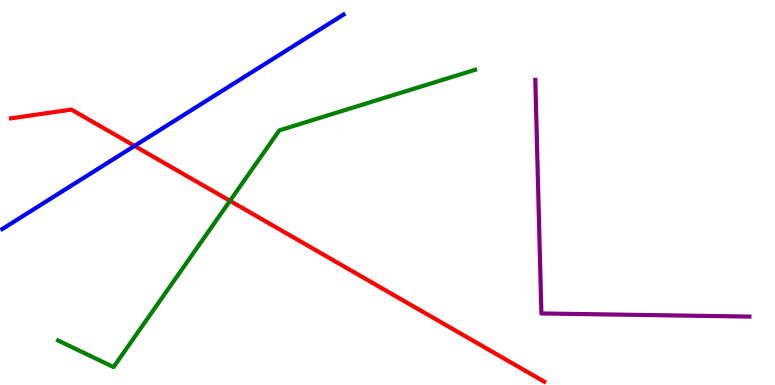[{'lines': ['blue', 'red'], 'intersections': [{'x': 1.74, 'y': 6.21}]}, {'lines': ['green', 'red'], 'intersections': [{'x': 2.97, 'y': 4.78}]}, {'lines': ['purple', 'red'], 'intersections': []}, {'lines': ['blue', 'green'], 'intersections': []}, {'lines': ['blue', 'purple'], 'intersections': []}, {'lines': ['green', 'purple'], 'intersections': []}]